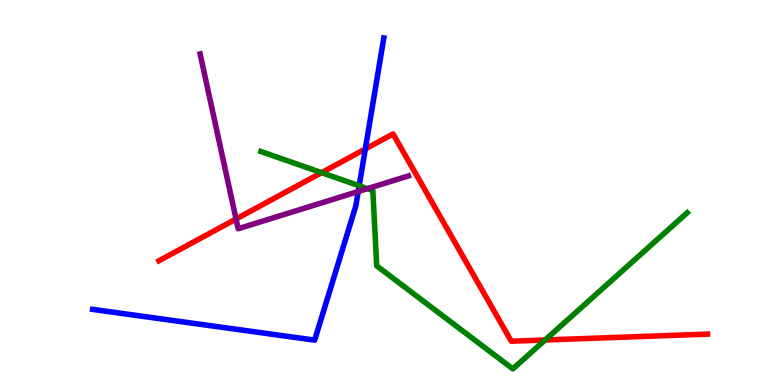[{'lines': ['blue', 'red'], 'intersections': [{'x': 4.71, 'y': 6.13}]}, {'lines': ['green', 'red'], 'intersections': [{'x': 4.15, 'y': 5.52}, {'x': 7.03, 'y': 1.17}]}, {'lines': ['purple', 'red'], 'intersections': [{'x': 3.05, 'y': 4.31}]}, {'lines': ['blue', 'green'], 'intersections': [{'x': 4.63, 'y': 5.17}]}, {'lines': ['blue', 'purple'], 'intersections': [{'x': 4.62, 'y': 5.03}]}, {'lines': ['green', 'purple'], 'intersections': [{'x': 4.74, 'y': 5.1}]}]